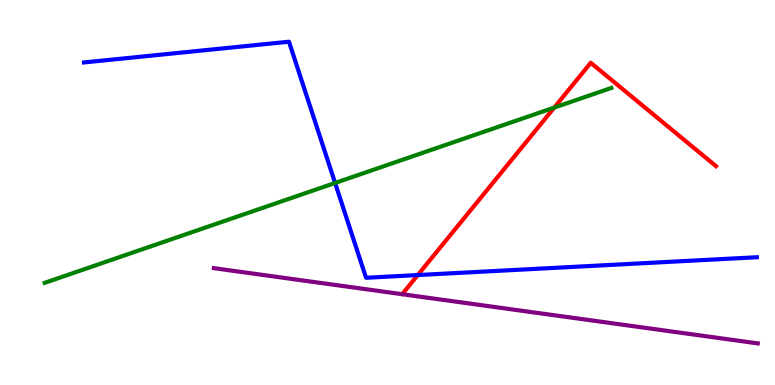[{'lines': ['blue', 'red'], 'intersections': [{'x': 5.39, 'y': 2.86}]}, {'lines': ['green', 'red'], 'intersections': [{'x': 7.15, 'y': 7.21}]}, {'lines': ['purple', 'red'], 'intersections': []}, {'lines': ['blue', 'green'], 'intersections': [{'x': 4.32, 'y': 5.25}]}, {'lines': ['blue', 'purple'], 'intersections': []}, {'lines': ['green', 'purple'], 'intersections': []}]